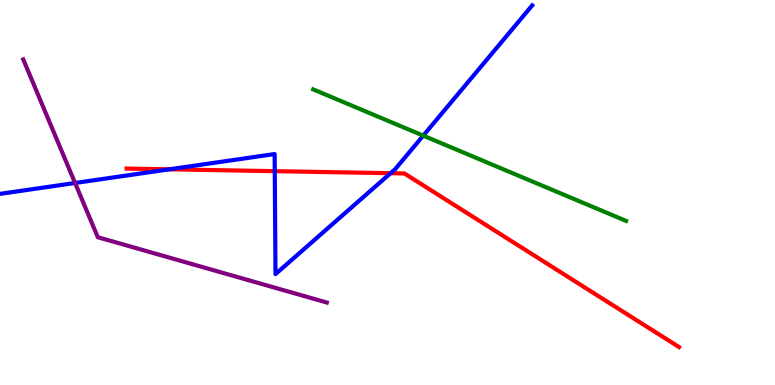[{'lines': ['blue', 'red'], 'intersections': [{'x': 2.19, 'y': 5.6}, {'x': 3.55, 'y': 5.55}, {'x': 5.04, 'y': 5.5}]}, {'lines': ['green', 'red'], 'intersections': []}, {'lines': ['purple', 'red'], 'intersections': []}, {'lines': ['blue', 'green'], 'intersections': [{'x': 5.46, 'y': 6.48}]}, {'lines': ['blue', 'purple'], 'intersections': [{'x': 0.969, 'y': 5.25}]}, {'lines': ['green', 'purple'], 'intersections': []}]